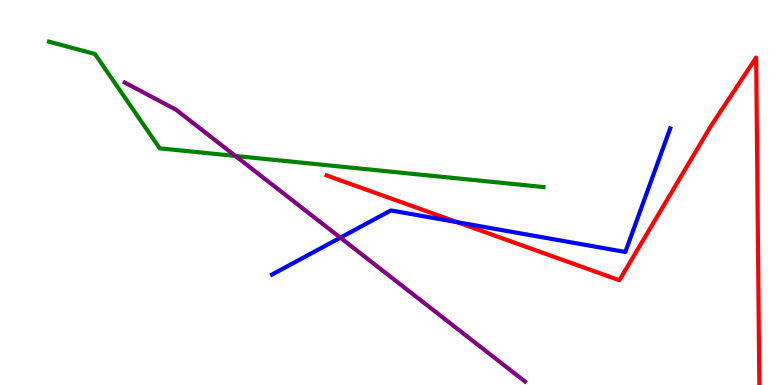[{'lines': ['blue', 'red'], 'intersections': [{'x': 5.9, 'y': 4.23}]}, {'lines': ['green', 'red'], 'intersections': []}, {'lines': ['purple', 'red'], 'intersections': []}, {'lines': ['blue', 'green'], 'intersections': []}, {'lines': ['blue', 'purple'], 'intersections': [{'x': 4.39, 'y': 3.83}]}, {'lines': ['green', 'purple'], 'intersections': [{'x': 3.04, 'y': 5.95}]}]